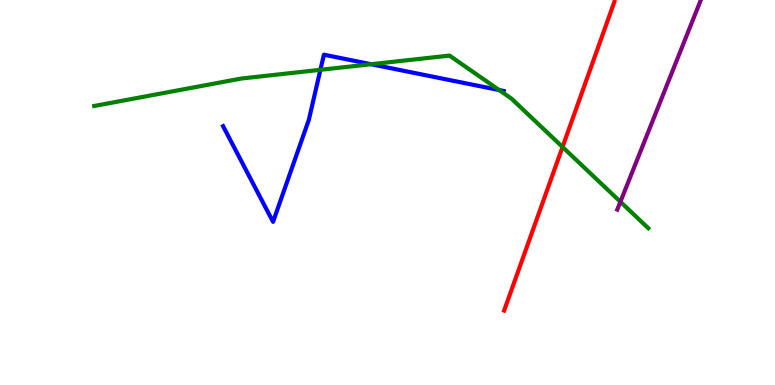[{'lines': ['blue', 'red'], 'intersections': []}, {'lines': ['green', 'red'], 'intersections': [{'x': 7.26, 'y': 6.18}]}, {'lines': ['purple', 'red'], 'intersections': []}, {'lines': ['blue', 'green'], 'intersections': [{'x': 4.13, 'y': 8.19}, {'x': 4.79, 'y': 8.33}, {'x': 6.44, 'y': 7.66}]}, {'lines': ['blue', 'purple'], 'intersections': []}, {'lines': ['green', 'purple'], 'intersections': [{'x': 8.01, 'y': 4.76}]}]